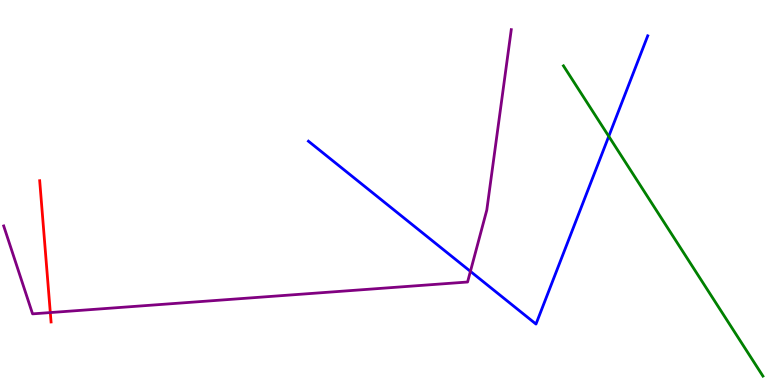[{'lines': ['blue', 'red'], 'intersections': []}, {'lines': ['green', 'red'], 'intersections': []}, {'lines': ['purple', 'red'], 'intersections': [{'x': 0.649, 'y': 1.88}]}, {'lines': ['blue', 'green'], 'intersections': [{'x': 7.86, 'y': 6.46}]}, {'lines': ['blue', 'purple'], 'intersections': [{'x': 6.07, 'y': 2.95}]}, {'lines': ['green', 'purple'], 'intersections': []}]